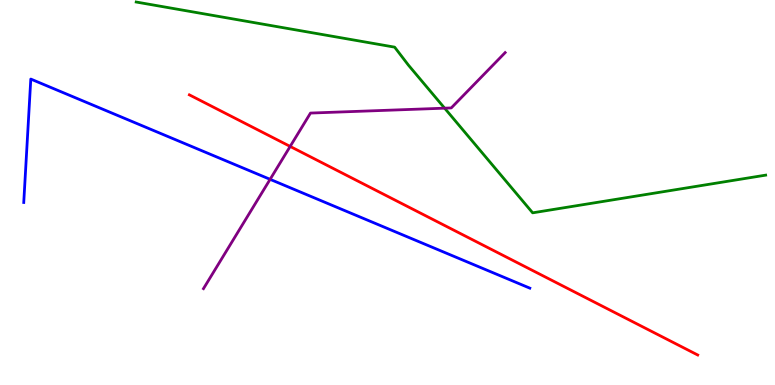[{'lines': ['blue', 'red'], 'intersections': []}, {'lines': ['green', 'red'], 'intersections': []}, {'lines': ['purple', 'red'], 'intersections': [{'x': 3.74, 'y': 6.2}]}, {'lines': ['blue', 'green'], 'intersections': []}, {'lines': ['blue', 'purple'], 'intersections': [{'x': 3.49, 'y': 5.34}]}, {'lines': ['green', 'purple'], 'intersections': [{'x': 5.74, 'y': 7.19}]}]